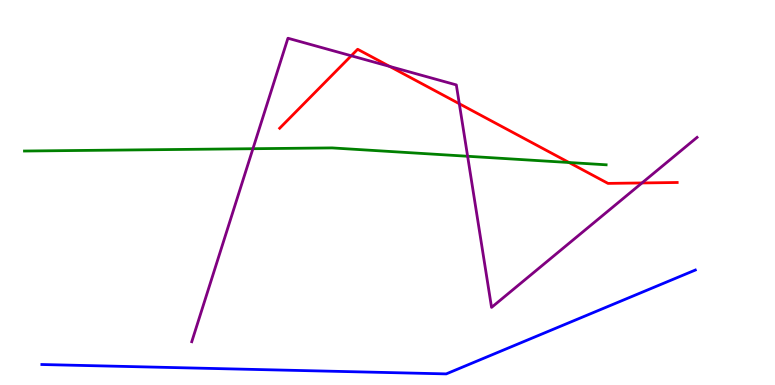[{'lines': ['blue', 'red'], 'intersections': []}, {'lines': ['green', 'red'], 'intersections': [{'x': 7.34, 'y': 5.78}]}, {'lines': ['purple', 'red'], 'intersections': [{'x': 4.53, 'y': 8.55}, {'x': 5.03, 'y': 8.27}, {'x': 5.93, 'y': 7.31}, {'x': 8.28, 'y': 5.25}]}, {'lines': ['blue', 'green'], 'intersections': []}, {'lines': ['blue', 'purple'], 'intersections': []}, {'lines': ['green', 'purple'], 'intersections': [{'x': 3.26, 'y': 6.14}, {'x': 6.03, 'y': 5.94}]}]